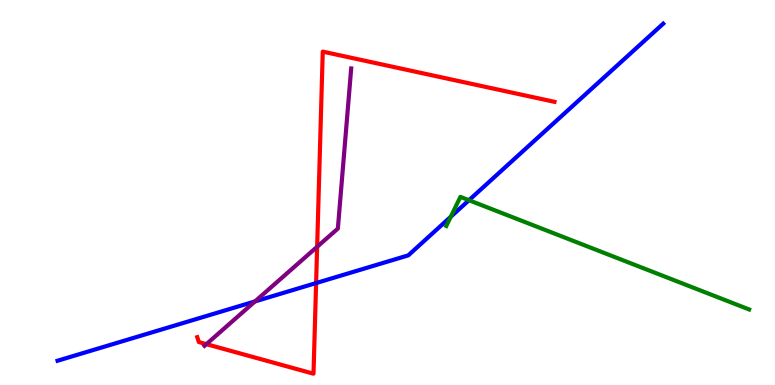[{'lines': ['blue', 'red'], 'intersections': [{'x': 4.08, 'y': 2.65}]}, {'lines': ['green', 'red'], 'intersections': []}, {'lines': ['purple', 'red'], 'intersections': [{'x': 2.66, 'y': 1.06}, {'x': 4.09, 'y': 3.59}]}, {'lines': ['blue', 'green'], 'intersections': [{'x': 5.82, 'y': 4.37}, {'x': 6.05, 'y': 4.8}]}, {'lines': ['blue', 'purple'], 'intersections': [{'x': 3.29, 'y': 2.17}]}, {'lines': ['green', 'purple'], 'intersections': []}]